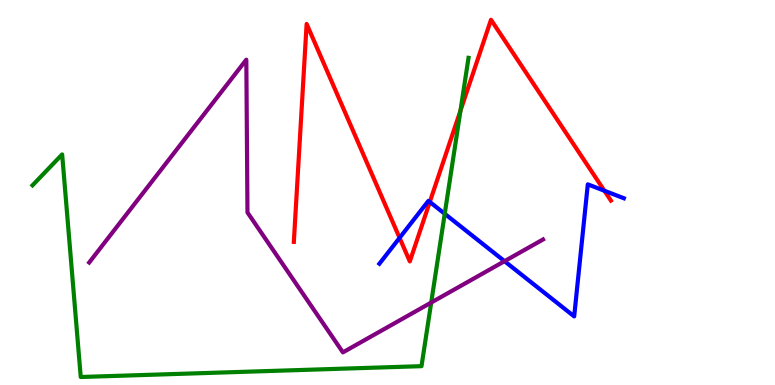[{'lines': ['blue', 'red'], 'intersections': [{'x': 5.16, 'y': 3.82}, {'x': 5.55, 'y': 4.75}, {'x': 7.8, 'y': 5.05}]}, {'lines': ['green', 'red'], 'intersections': [{'x': 5.94, 'y': 7.12}]}, {'lines': ['purple', 'red'], 'intersections': []}, {'lines': ['blue', 'green'], 'intersections': [{'x': 5.74, 'y': 4.45}]}, {'lines': ['blue', 'purple'], 'intersections': [{'x': 6.51, 'y': 3.22}]}, {'lines': ['green', 'purple'], 'intersections': [{'x': 5.56, 'y': 2.14}]}]